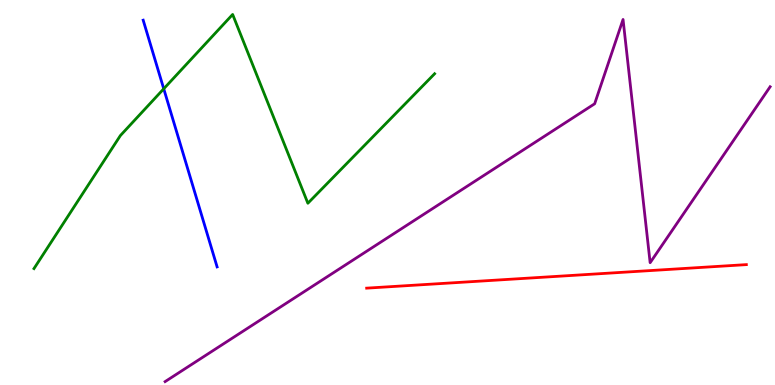[{'lines': ['blue', 'red'], 'intersections': []}, {'lines': ['green', 'red'], 'intersections': []}, {'lines': ['purple', 'red'], 'intersections': []}, {'lines': ['blue', 'green'], 'intersections': [{'x': 2.11, 'y': 7.69}]}, {'lines': ['blue', 'purple'], 'intersections': []}, {'lines': ['green', 'purple'], 'intersections': []}]